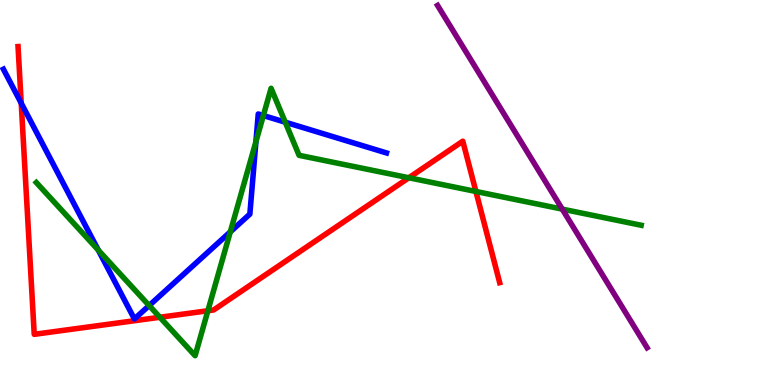[{'lines': ['blue', 'red'], 'intersections': [{'x': 0.274, 'y': 7.32}]}, {'lines': ['green', 'red'], 'intersections': [{'x': 2.06, 'y': 1.76}, {'x': 2.68, 'y': 1.93}, {'x': 5.28, 'y': 5.38}, {'x': 6.14, 'y': 5.03}]}, {'lines': ['purple', 'red'], 'intersections': []}, {'lines': ['blue', 'green'], 'intersections': [{'x': 1.27, 'y': 3.5}, {'x': 1.92, 'y': 2.06}, {'x': 2.97, 'y': 3.98}, {'x': 3.3, 'y': 6.32}, {'x': 3.4, 'y': 7.0}, {'x': 3.68, 'y': 6.83}]}, {'lines': ['blue', 'purple'], 'intersections': []}, {'lines': ['green', 'purple'], 'intersections': [{'x': 7.25, 'y': 4.57}]}]